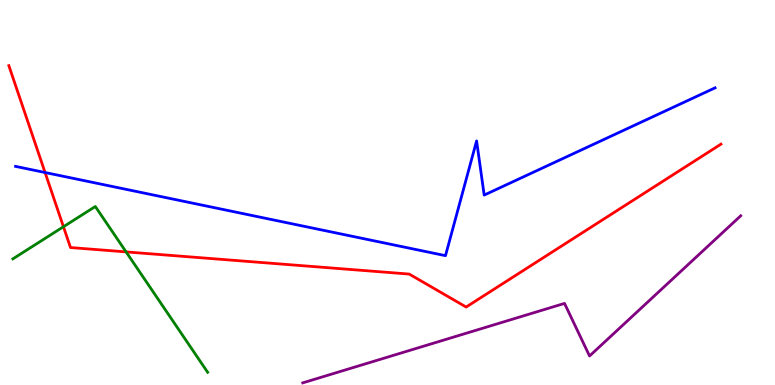[{'lines': ['blue', 'red'], 'intersections': [{'x': 0.582, 'y': 5.52}]}, {'lines': ['green', 'red'], 'intersections': [{'x': 0.819, 'y': 4.11}, {'x': 1.63, 'y': 3.46}]}, {'lines': ['purple', 'red'], 'intersections': []}, {'lines': ['blue', 'green'], 'intersections': []}, {'lines': ['blue', 'purple'], 'intersections': []}, {'lines': ['green', 'purple'], 'intersections': []}]